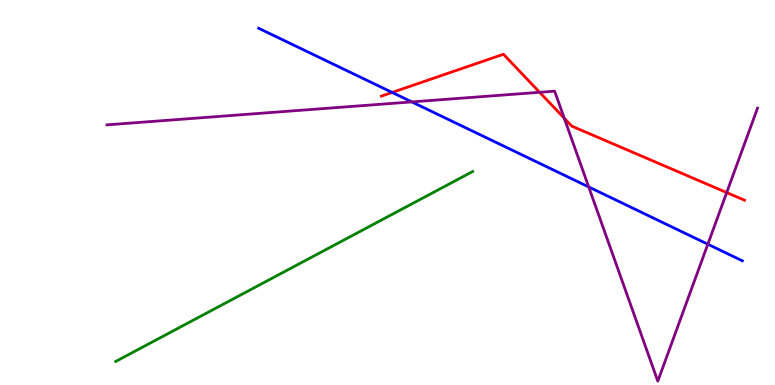[{'lines': ['blue', 'red'], 'intersections': [{'x': 5.06, 'y': 7.6}]}, {'lines': ['green', 'red'], 'intersections': []}, {'lines': ['purple', 'red'], 'intersections': [{'x': 6.96, 'y': 7.6}, {'x': 7.28, 'y': 6.93}, {'x': 9.38, 'y': 5.0}]}, {'lines': ['blue', 'green'], 'intersections': []}, {'lines': ['blue', 'purple'], 'intersections': [{'x': 5.31, 'y': 7.35}, {'x': 7.6, 'y': 5.14}, {'x': 9.13, 'y': 3.66}]}, {'lines': ['green', 'purple'], 'intersections': []}]